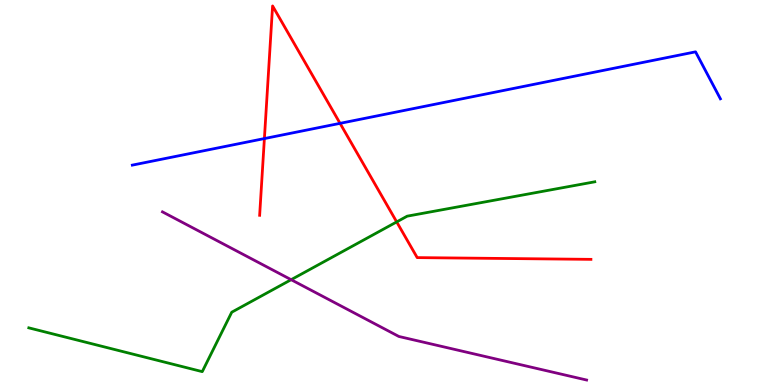[{'lines': ['blue', 'red'], 'intersections': [{'x': 3.41, 'y': 6.4}, {'x': 4.39, 'y': 6.8}]}, {'lines': ['green', 'red'], 'intersections': [{'x': 5.12, 'y': 4.24}]}, {'lines': ['purple', 'red'], 'intersections': []}, {'lines': ['blue', 'green'], 'intersections': []}, {'lines': ['blue', 'purple'], 'intersections': []}, {'lines': ['green', 'purple'], 'intersections': [{'x': 3.76, 'y': 2.74}]}]